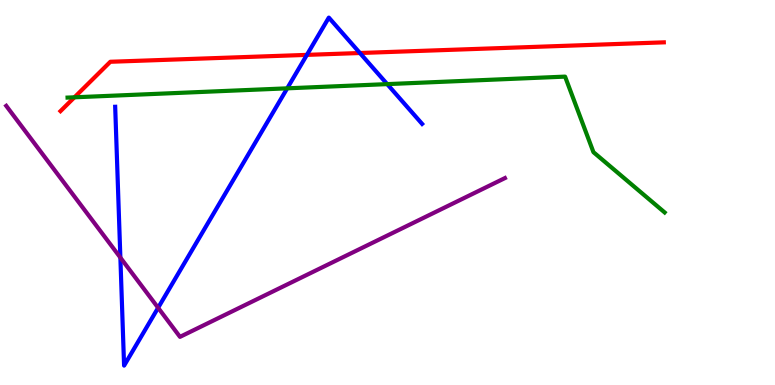[{'lines': ['blue', 'red'], 'intersections': [{'x': 3.96, 'y': 8.57}, {'x': 4.64, 'y': 8.62}]}, {'lines': ['green', 'red'], 'intersections': [{'x': 0.961, 'y': 7.47}]}, {'lines': ['purple', 'red'], 'intersections': []}, {'lines': ['blue', 'green'], 'intersections': [{'x': 3.71, 'y': 7.71}, {'x': 5.0, 'y': 7.82}]}, {'lines': ['blue', 'purple'], 'intersections': [{'x': 1.55, 'y': 3.31}, {'x': 2.04, 'y': 2.01}]}, {'lines': ['green', 'purple'], 'intersections': []}]